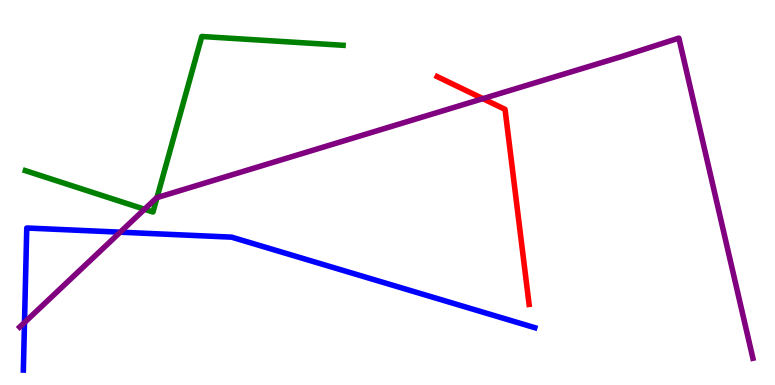[{'lines': ['blue', 'red'], 'intersections': []}, {'lines': ['green', 'red'], 'intersections': []}, {'lines': ['purple', 'red'], 'intersections': [{'x': 6.23, 'y': 7.44}]}, {'lines': ['blue', 'green'], 'intersections': []}, {'lines': ['blue', 'purple'], 'intersections': [{'x': 0.316, 'y': 1.62}, {'x': 1.55, 'y': 3.97}]}, {'lines': ['green', 'purple'], 'intersections': [{'x': 1.86, 'y': 4.56}, {'x': 2.03, 'y': 4.87}]}]